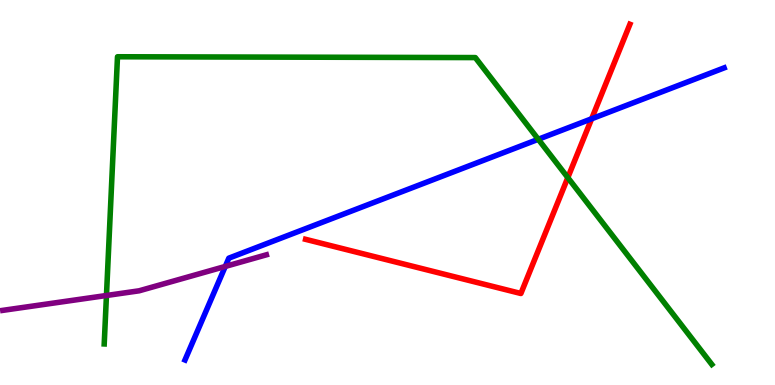[{'lines': ['blue', 'red'], 'intersections': [{'x': 7.63, 'y': 6.91}]}, {'lines': ['green', 'red'], 'intersections': [{'x': 7.33, 'y': 5.39}]}, {'lines': ['purple', 'red'], 'intersections': []}, {'lines': ['blue', 'green'], 'intersections': [{'x': 6.95, 'y': 6.38}]}, {'lines': ['blue', 'purple'], 'intersections': [{'x': 2.91, 'y': 3.08}]}, {'lines': ['green', 'purple'], 'intersections': [{'x': 1.37, 'y': 2.32}]}]